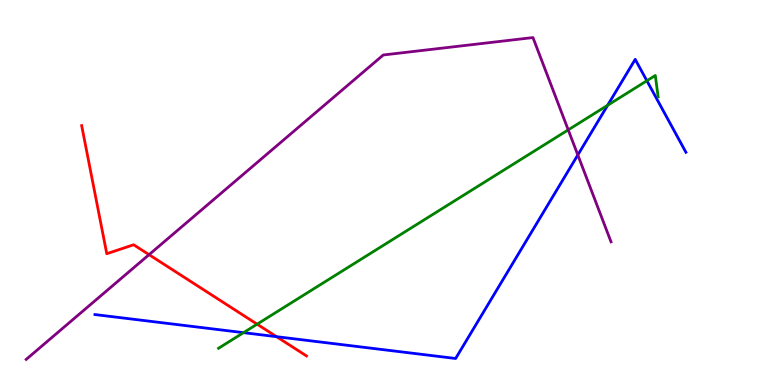[{'lines': ['blue', 'red'], 'intersections': [{'x': 3.57, 'y': 1.26}]}, {'lines': ['green', 'red'], 'intersections': [{'x': 3.32, 'y': 1.58}]}, {'lines': ['purple', 'red'], 'intersections': [{'x': 1.92, 'y': 3.39}]}, {'lines': ['blue', 'green'], 'intersections': [{'x': 3.14, 'y': 1.36}, {'x': 7.84, 'y': 7.27}, {'x': 8.35, 'y': 7.9}]}, {'lines': ['blue', 'purple'], 'intersections': [{'x': 7.46, 'y': 5.98}]}, {'lines': ['green', 'purple'], 'intersections': [{'x': 7.33, 'y': 6.63}]}]